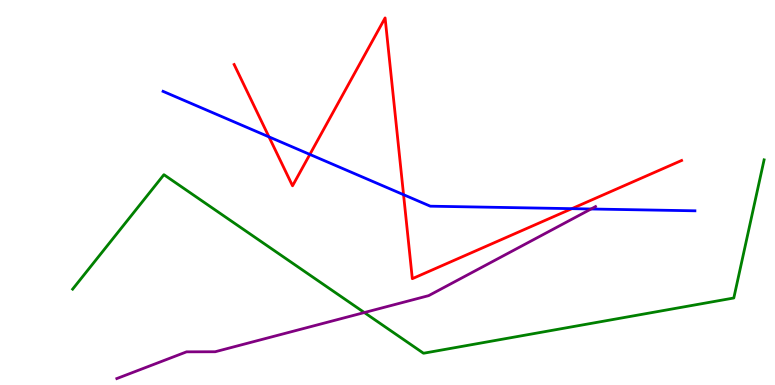[{'lines': ['blue', 'red'], 'intersections': [{'x': 3.47, 'y': 6.45}, {'x': 4.0, 'y': 5.99}, {'x': 5.21, 'y': 4.94}, {'x': 7.38, 'y': 4.58}]}, {'lines': ['green', 'red'], 'intersections': []}, {'lines': ['purple', 'red'], 'intersections': []}, {'lines': ['blue', 'green'], 'intersections': []}, {'lines': ['blue', 'purple'], 'intersections': [{'x': 7.63, 'y': 4.57}]}, {'lines': ['green', 'purple'], 'intersections': [{'x': 4.7, 'y': 1.88}]}]